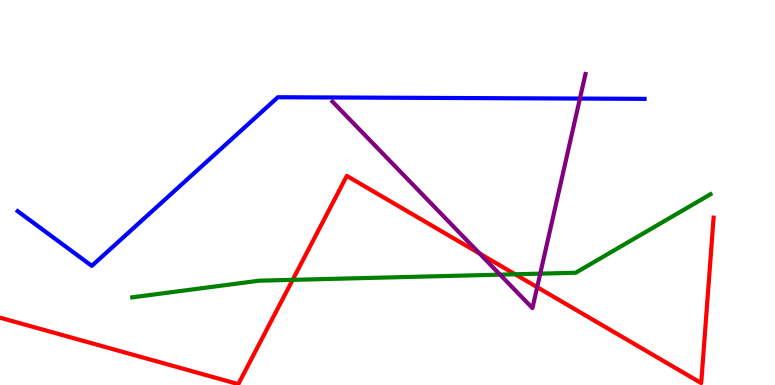[{'lines': ['blue', 'red'], 'intersections': []}, {'lines': ['green', 'red'], 'intersections': [{'x': 3.78, 'y': 2.73}, {'x': 6.65, 'y': 2.88}]}, {'lines': ['purple', 'red'], 'intersections': [{'x': 6.19, 'y': 3.42}, {'x': 6.93, 'y': 2.54}]}, {'lines': ['blue', 'green'], 'intersections': []}, {'lines': ['blue', 'purple'], 'intersections': [{'x': 7.48, 'y': 7.44}]}, {'lines': ['green', 'purple'], 'intersections': [{'x': 6.45, 'y': 2.87}, {'x': 6.97, 'y': 2.89}]}]